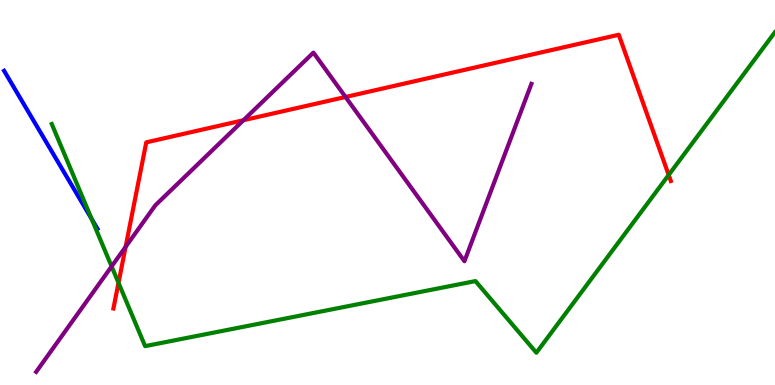[{'lines': ['blue', 'red'], 'intersections': []}, {'lines': ['green', 'red'], 'intersections': [{'x': 1.53, 'y': 2.65}, {'x': 8.63, 'y': 5.46}]}, {'lines': ['purple', 'red'], 'intersections': [{'x': 1.62, 'y': 3.59}, {'x': 3.14, 'y': 6.88}, {'x': 4.46, 'y': 7.48}]}, {'lines': ['blue', 'green'], 'intersections': [{'x': 1.18, 'y': 4.31}]}, {'lines': ['blue', 'purple'], 'intersections': []}, {'lines': ['green', 'purple'], 'intersections': [{'x': 1.44, 'y': 3.08}]}]